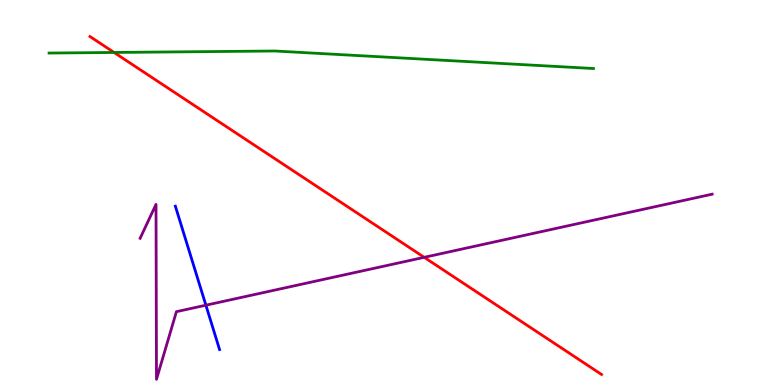[{'lines': ['blue', 'red'], 'intersections': []}, {'lines': ['green', 'red'], 'intersections': [{'x': 1.47, 'y': 8.64}]}, {'lines': ['purple', 'red'], 'intersections': [{'x': 5.47, 'y': 3.32}]}, {'lines': ['blue', 'green'], 'intersections': []}, {'lines': ['blue', 'purple'], 'intersections': [{'x': 2.66, 'y': 2.07}]}, {'lines': ['green', 'purple'], 'intersections': []}]